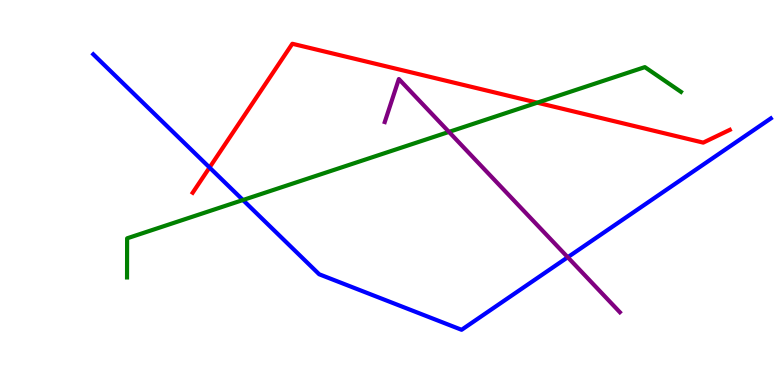[{'lines': ['blue', 'red'], 'intersections': [{'x': 2.7, 'y': 5.65}]}, {'lines': ['green', 'red'], 'intersections': [{'x': 6.93, 'y': 7.33}]}, {'lines': ['purple', 'red'], 'intersections': []}, {'lines': ['blue', 'green'], 'intersections': [{'x': 3.13, 'y': 4.8}]}, {'lines': ['blue', 'purple'], 'intersections': [{'x': 7.33, 'y': 3.32}]}, {'lines': ['green', 'purple'], 'intersections': [{'x': 5.79, 'y': 6.57}]}]